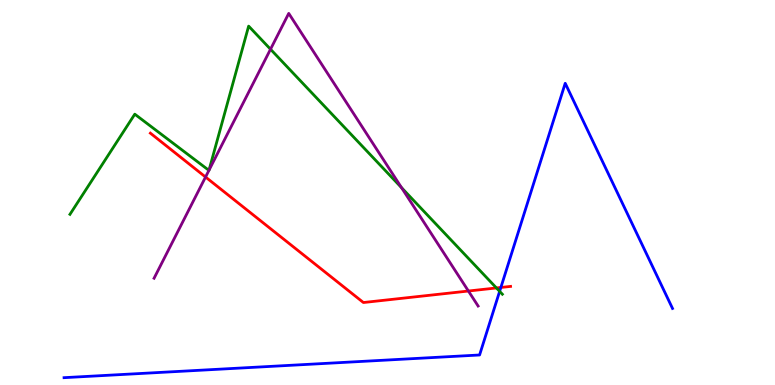[{'lines': ['blue', 'red'], 'intersections': [{'x': 6.46, 'y': 2.53}]}, {'lines': ['green', 'red'], 'intersections': [{'x': 6.41, 'y': 2.52}]}, {'lines': ['purple', 'red'], 'intersections': [{'x': 2.65, 'y': 5.4}, {'x': 6.04, 'y': 2.44}]}, {'lines': ['blue', 'green'], 'intersections': [{'x': 6.45, 'y': 2.43}]}, {'lines': ['blue', 'purple'], 'intersections': []}, {'lines': ['green', 'purple'], 'intersections': [{'x': 2.7, 'y': 5.57}, {'x': 2.7, 'y': 5.58}, {'x': 3.49, 'y': 8.72}, {'x': 5.18, 'y': 5.13}]}]